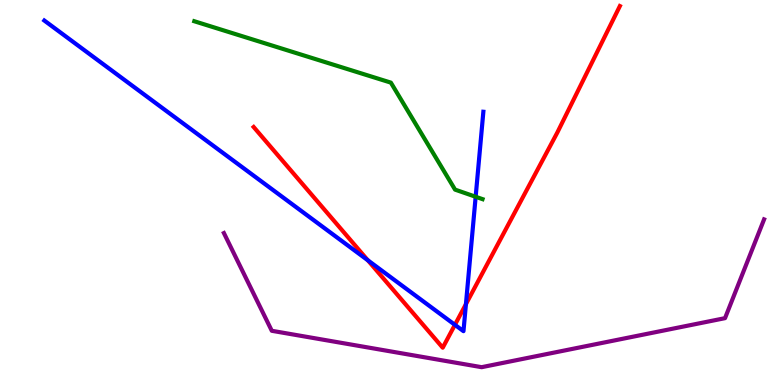[{'lines': ['blue', 'red'], 'intersections': [{'x': 4.75, 'y': 3.24}, {'x': 5.87, 'y': 1.56}, {'x': 6.01, 'y': 2.1}]}, {'lines': ['green', 'red'], 'intersections': []}, {'lines': ['purple', 'red'], 'intersections': []}, {'lines': ['blue', 'green'], 'intersections': [{'x': 6.14, 'y': 4.89}]}, {'lines': ['blue', 'purple'], 'intersections': []}, {'lines': ['green', 'purple'], 'intersections': []}]